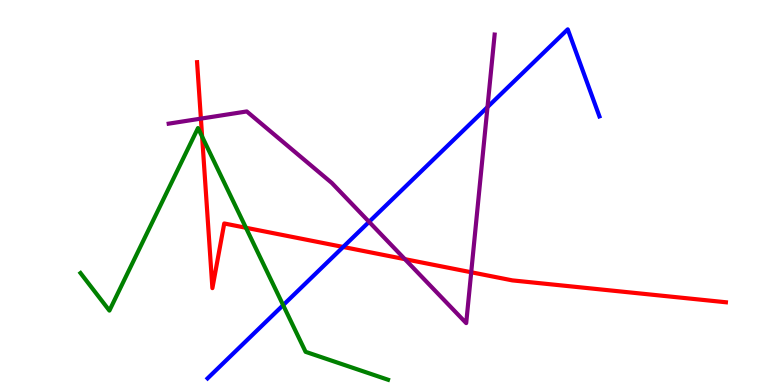[{'lines': ['blue', 'red'], 'intersections': [{'x': 4.43, 'y': 3.59}]}, {'lines': ['green', 'red'], 'intersections': [{'x': 2.61, 'y': 6.45}, {'x': 3.17, 'y': 4.08}]}, {'lines': ['purple', 'red'], 'intersections': [{'x': 2.59, 'y': 6.92}, {'x': 5.22, 'y': 3.27}, {'x': 6.08, 'y': 2.93}]}, {'lines': ['blue', 'green'], 'intersections': [{'x': 3.65, 'y': 2.07}]}, {'lines': ['blue', 'purple'], 'intersections': [{'x': 4.76, 'y': 4.24}, {'x': 6.29, 'y': 7.22}]}, {'lines': ['green', 'purple'], 'intersections': []}]